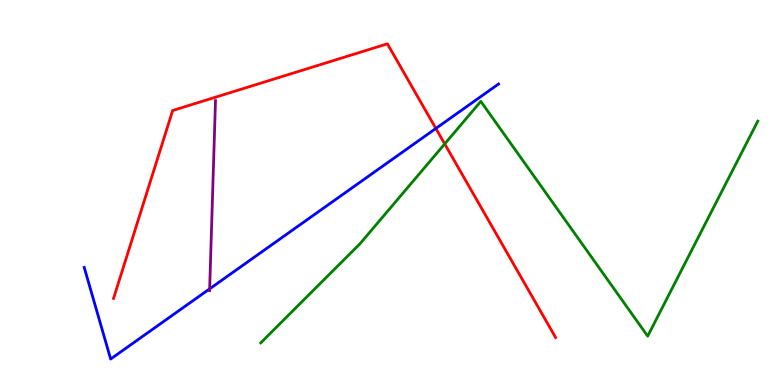[{'lines': ['blue', 'red'], 'intersections': [{'x': 5.62, 'y': 6.66}]}, {'lines': ['green', 'red'], 'intersections': [{'x': 5.74, 'y': 6.26}]}, {'lines': ['purple', 'red'], 'intersections': []}, {'lines': ['blue', 'green'], 'intersections': []}, {'lines': ['blue', 'purple'], 'intersections': [{'x': 2.71, 'y': 2.5}]}, {'lines': ['green', 'purple'], 'intersections': []}]